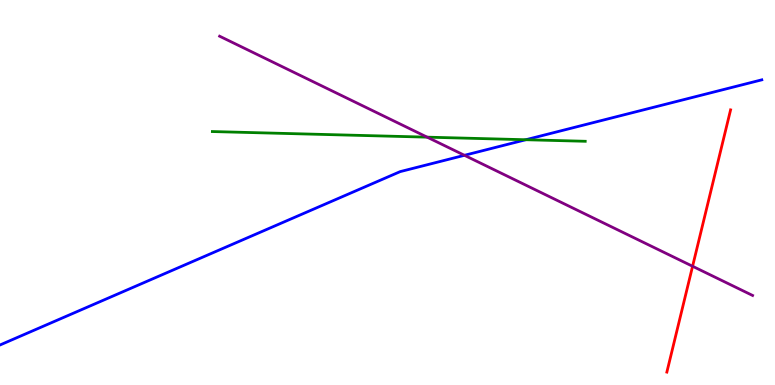[{'lines': ['blue', 'red'], 'intersections': []}, {'lines': ['green', 'red'], 'intersections': []}, {'lines': ['purple', 'red'], 'intersections': [{'x': 8.94, 'y': 3.08}]}, {'lines': ['blue', 'green'], 'intersections': [{'x': 6.78, 'y': 6.37}]}, {'lines': ['blue', 'purple'], 'intersections': [{'x': 5.99, 'y': 5.97}]}, {'lines': ['green', 'purple'], 'intersections': [{'x': 5.51, 'y': 6.44}]}]